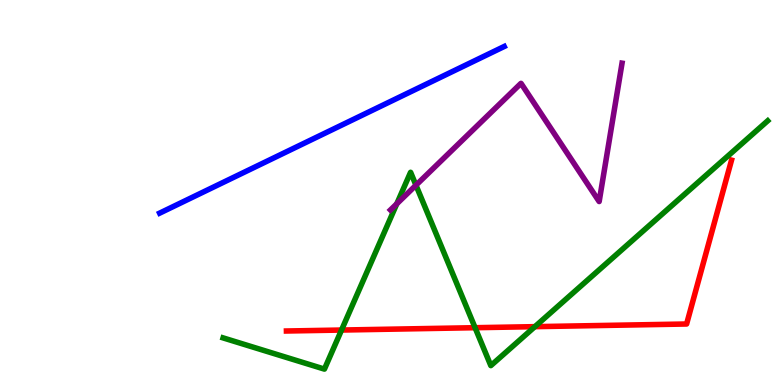[{'lines': ['blue', 'red'], 'intersections': []}, {'lines': ['green', 'red'], 'intersections': [{'x': 4.41, 'y': 1.43}, {'x': 6.13, 'y': 1.49}, {'x': 6.9, 'y': 1.52}]}, {'lines': ['purple', 'red'], 'intersections': []}, {'lines': ['blue', 'green'], 'intersections': []}, {'lines': ['blue', 'purple'], 'intersections': []}, {'lines': ['green', 'purple'], 'intersections': [{'x': 5.12, 'y': 4.71}, {'x': 5.37, 'y': 5.19}]}]